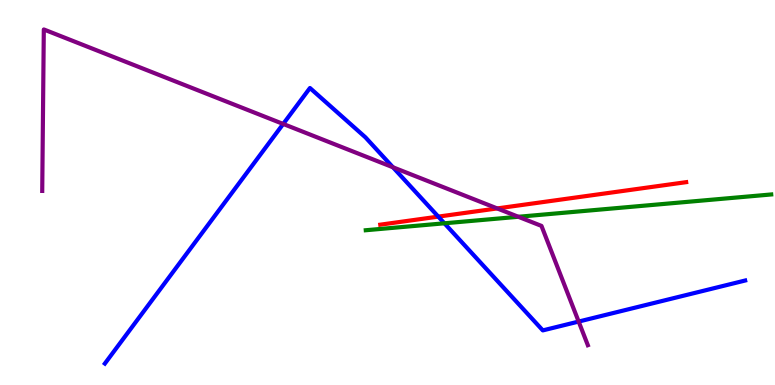[{'lines': ['blue', 'red'], 'intersections': [{'x': 5.66, 'y': 4.37}]}, {'lines': ['green', 'red'], 'intersections': []}, {'lines': ['purple', 'red'], 'intersections': [{'x': 6.42, 'y': 4.59}]}, {'lines': ['blue', 'green'], 'intersections': [{'x': 5.73, 'y': 4.2}]}, {'lines': ['blue', 'purple'], 'intersections': [{'x': 3.65, 'y': 6.78}, {'x': 5.07, 'y': 5.66}, {'x': 7.47, 'y': 1.65}]}, {'lines': ['green', 'purple'], 'intersections': [{'x': 6.69, 'y': 4.37}]}]